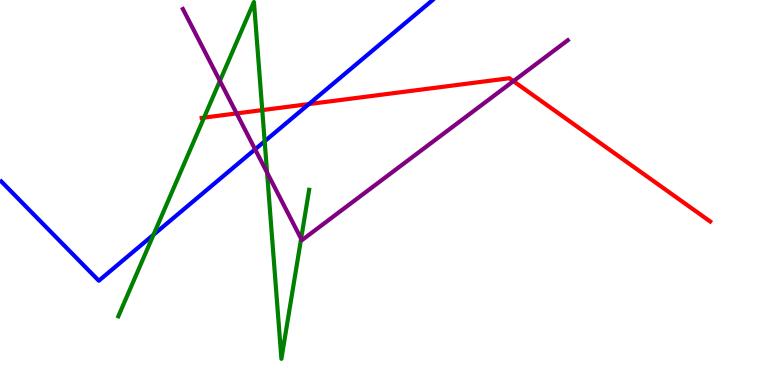[{'lines': ['blue', 'red'], 'intersections': [{'x': 3.99, 'y': 7.3}]}, {'lines': ['green', 'red'], 'intersections': [{'x': 2.63, 'y': 6.95}, {'x': 3.38, 'y': 7.14}]}, {'lines': ['purple', 'red'], 'intersections': [{'x': 3.05, 'y': 7.05}, {'x': 6.62, 'y': 7.89}]}, {'lines': ['blue', 'green'], 'intersections': [{'x': 1.98, 'y': 3.9}, {'x': 3.41, 'y': 6.33}]}, {'lines': ['blue', 'purple'], 'intersections': [{'x': 3.29, 'y': 6.12}]}, {'lines': ['green', 'purple'], 'intersections': [{'x': 2.84, 'y': 7.9}, {'x': 3.45, 'y': 5.52}, {'x': 3.89, 'y': 3.8}]}]